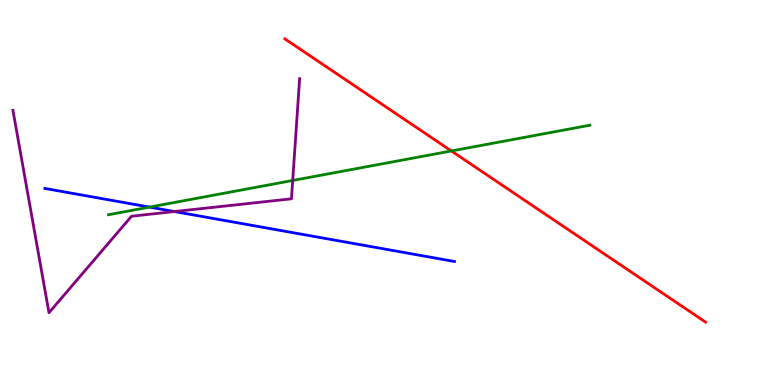[{'lines': ['blue', 'red'], 'intersections': []}, {'lines': ['green', 'red'], 'intersections': [{'x': 5.82, 'y': 6.08}]}, {'lines': ['purple', 'red'], 'intersections': []}, {'lines': ['blue', 'green'], 'intersections': [{'x': 1.93, 'y': 4.62}]}, {'lines': ['blue', 'purple'], 'intersections': [{'x': 2.25, 'y': 4.51}]}, {'lines': ['green', 'purple'], 'intersections': [{'x': 3.78, 'y': 5.31}]}]